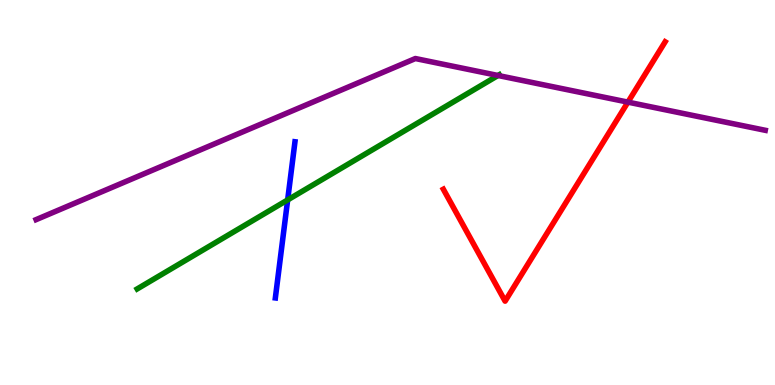[{'lines': ['blue', 'red'], 'intersections': []}, {'lines': ['green', 'red'], 'intersections': []}, {'lines': ['purple', 'red'], 'intersections': [{'x': 8.1, 'y': 7.35}]}, {'lines': ['blue', 'green'], 'intersections': [{'x': 3.71, 'y': 4.81}]}, {'lines': ['blue', 'purple'], 'intersections': []}, {'lines': ['green', 'purple'], 'intersections': [{'x': 6.43, 'y': 8.04}]}]